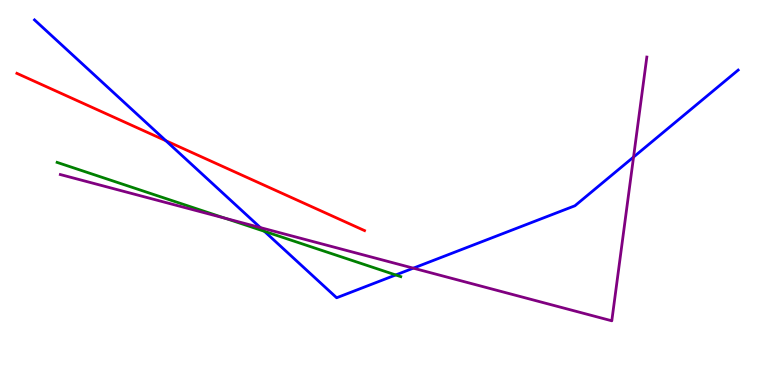[{'lines': ['blue', 'red'], 'intersections': [{'x': 2.14, 'y': 6.34}]}, {'lines': ['green', 'red'], 'intersections': []}, {'lines': ['purple', 'red'], 'intersections': []}, {'lines': ['blue', 'green'], 'intersections': [{'x': 3.41, 'y': 3.99}, {'x': 5.11, 'y': 2.86}]}, {'lines': ['blue', 'purple'], 'intersections': [{'x': 3.36, 'y': 4.09}, {'x': 5.33, 'y': 3.03}, {'x': 8.17, 'y': 5.92}]}, {'lines': ['green', 'purple'], 'intersections': [{'x': 2.91, 'y': 4.33}]}]